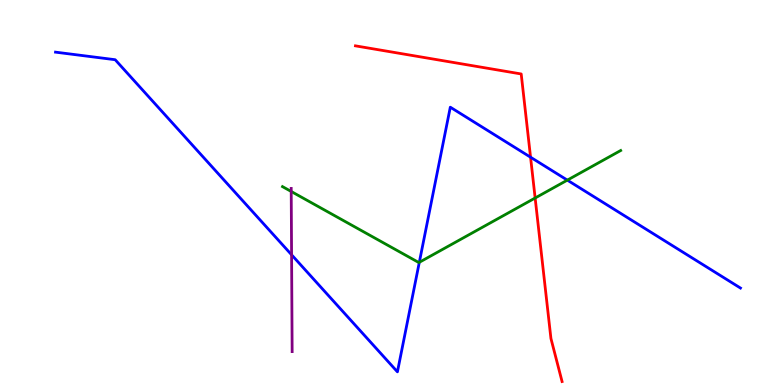[{'lines': ['blue', 'red'], 'intersections': [{'x': 6.85, 'y': 5.92}]}, {'lines': ['green', 'red'], 'intersections': [{'x': 6.91, 'y': 4.86}]}, {'lines': ['purple', 'red'], 'intersections': []}, {'lines': ['blue', 'green'], 'intersections': [{'x': 5.41, 'y': 3.19}, {'x': 7.32, 'y': 5.32}]}, {'lines': ['blue', 'purple'], 'intersections': [{'x': 3.76, 'y': 3.38}]}, {'lines': ['green', 'purple'], 'intersections': [{'x': 3.76, 'y': 5.03}]}]